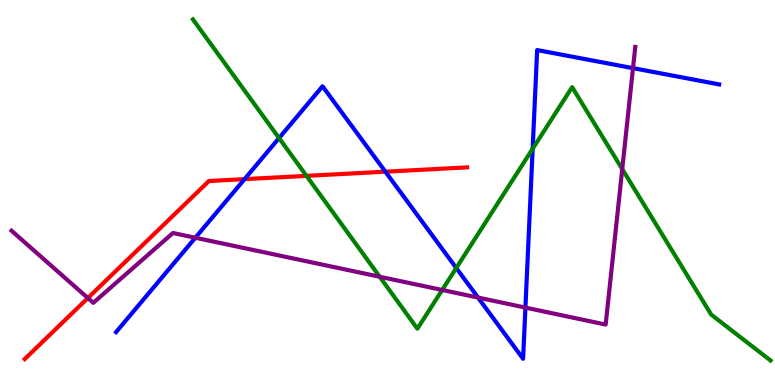[{'lines': ['blue', 'red'], 'intersections': [{'x': 3.16, 'y': 5.35}, {'x': 4.97, 'y': 5.54}]}, {'lines': ['green', 'red'], 'intersections': [{'x': 3.95, 'y': 5.43}]}, {'lines': ['purple', 'red'], 'intersections': [{'x': 1.13, 'y': 2.26}]}, {'lines': ['blue', 'green'], 'intersections': [{'x': 3.6, 'y': 6.41}, {'x': 5.89, 'y': 3.04}, {'x': 6.87, 'y': 6.14}]}, {'lines': ['blue', 'purple'], 'intersections': [{'x': 2.52, 'y': 3.82}, {'x': 6.17, 'y': 2.27}, {'x': 6.78, 'y': 2.01}, {'x': 8.17, 'y': 8.23}]}, {'lines': ['green', 'purple'], 'intersections': [{'x': 4.9, 'y': 2.81}, {'x': 5.71, 'y': 2.47}, {'x': 8.03, 'y': 5.61}]}]